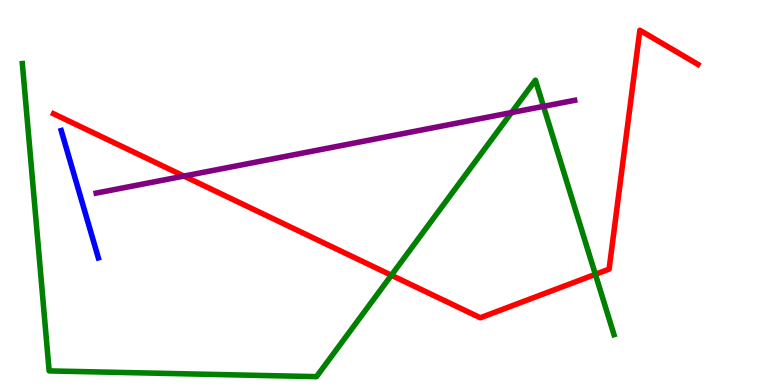[{'lines': ['blue', 'red'], 'intersections': []}, {'lines': ['green', 'red'], 'intersections': [{'x': 5.05, 'y': 2.85}, {'x': 7.68, 'y': 2.87}]}, {'lines': ['purple', 'red'], 'intersections': [{'x': 2.37, 'y': 5.43}]}, {'lines': ['blue', 'green'], 'intersections': []}, {'lines': ['blue', 'purple'], 'intersections': []}, {'lines': ['green', 'purple'], 'intersections': [{'x': 6.6, 'y': 7.08}, {'x': 7.01, 'y': 7.24}]}]